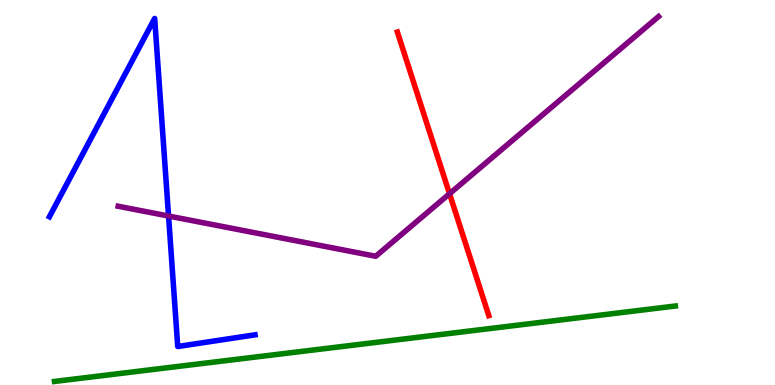[{'lines': ['blue', 'red'], 'intersections': []}, {'lines': ['green', 'red'], 'intersections': []}, {'lines': ['purple', 'red'], 'intersections': [{'x': 5.8, 'y': 4.97}]}, {'lines': ['blue', 'green'], 'intersections': []}, {'lines': ['blue', 'purple'], 'intersections': [{'x': 2.17, 'y': 4.39}]}, {'lines': ['green', 'purple'], 'intersections': []}]